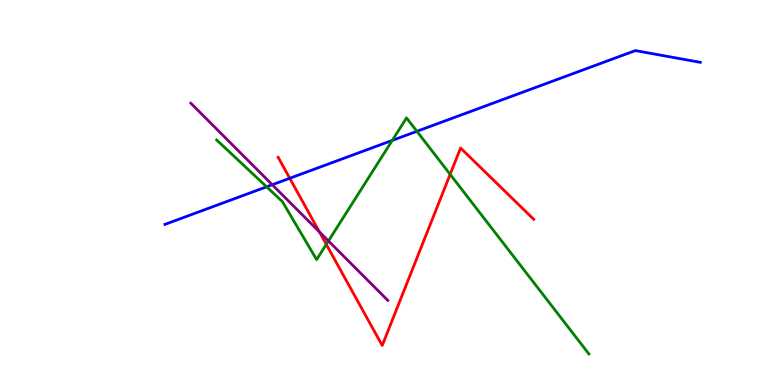[{'lines': ['blue', 'red'], 'intersections': [{'x': 3.74, 'y': 5.37}]}, {'lines': ['green', 'red'], 'intersections': [{'x': 4.21, 'y': 3.65}, {'x': 5.81, 'y': 5.47}]}, {'lines': ['purple', 'red'], 'intersections': [{'x': 4.12, 'y': 3.98}]}, {'lines': ['blue', 'green'], 'intersections': [{'x': 3.44, 'y': 5.15}, {'x': 5.06, 'y': 6.35}, {'x': 5.38, 'y': 6.59}]}, {'lines': ['blue', 'purple'], 'intersections': [{'x': 3.51, 'y': 5.2}]}, {'lines': ['green', 'purple'], 'intersections': [{'x': 4.24, 'y': 3.74}]}]